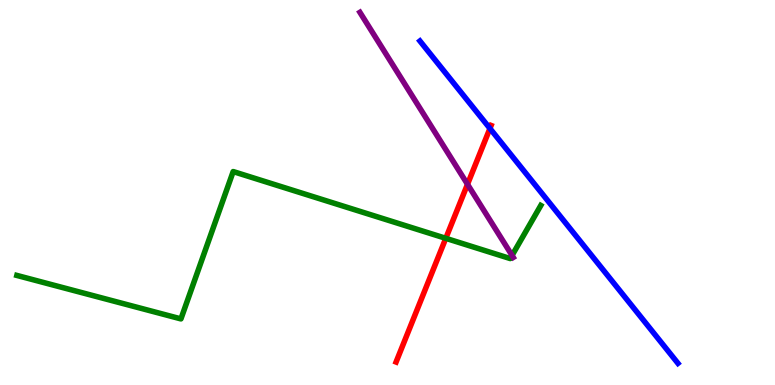[{'lines': ['blue', 'red'], 'intersections': [{'x': 6.32, 'y': 6.66}]}, {'lines': ['green', 'red'], 'intersections': [{'x': 5.75, 'y': 3.81}]}, {'lines': ['purple', 'red'], 'intersections': [{'x': 6.03, 'y': 5.21}]}, {'lines': ['blue', 'green'], 'intersections': []}, {'lines': ['blue', 'purple'], 'intersections': []}, {'lines': ['green', 'purple'], 'intersections': [{'x': 6.61, 'y': 3.37}]}]